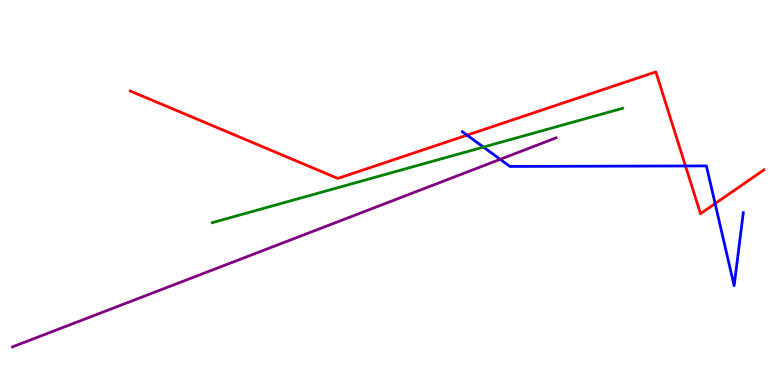[{'lines': ['blue', 'red'], 'intersections': [{'x': 6.03, 'y': 6.49}, {'x': 8.85, 'y': 5.69}, {'x': 9.23, 'y': 4.71}]}, {'lines': ['green', 'red'], 'intersections': []}, {'lines': ['purple', 'red'], 'intersections': []}, {'lines': ['blue', 'green'], 'intersections': [{'x': 6.24, 'y': 6.18}]}, {'lines': ['blue', 'purple'], 'intersections': [{'x': 6.45, 'y': 5.86}]}, {'lines': ['green', 'purple'], 'intersections': []}]